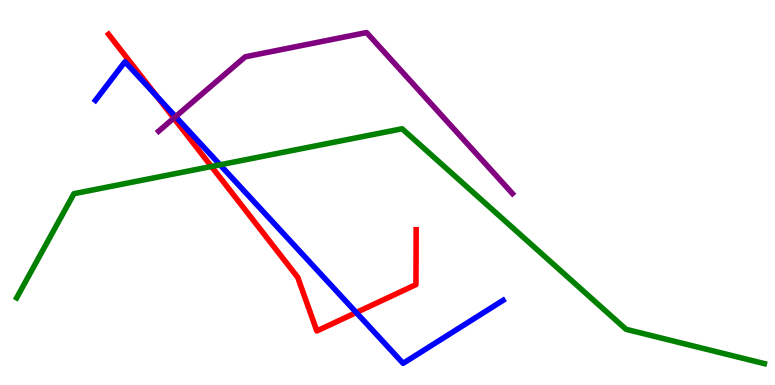[{'lines': ['blue', 'red'], 'intersections': [{'x': 2.02, 'y': 7.5}, {'x': 4.6, 'y': 1.88}]}, {'lines': ['green', 'red'], 'intersections': [{'x': 2.73, 'y': 5.68}]}, {'lines': ['purple', 'red'], 'intersections': [{'x': 2.24, 'y': 6.93}]}, {'lines': ['blue', 'green'], 'intersections': [{'x': 2.84, 'y': 5.72}]}, {'lines': ['blue', 'purple'], 'intersections': [{'x': 2.27, 'y': 6.97}]}, {'lines': ['green', 'purple'], 'intersections': []}]